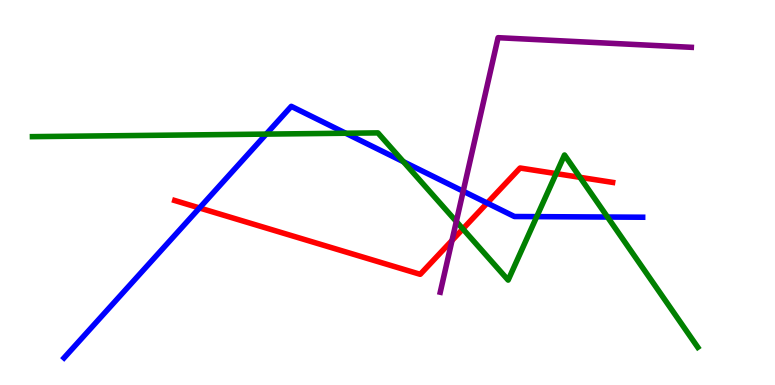[{'lines': ['blue', 'red'], 'intersections': [{'x': 2.57, 'y': 4.6}, {'x': 6.29, 'y': 4.73}]}, {'lines': ['green', 'red'], 'intersections': [{'x': 5.97, 'y': 4.05}, {'x': 7.18, 'y': 5.49}, {'x': 7.48, 'y': 5.39}]}, {'lines': ['purple', 'red'], 'intersections': [{'x': 5.83, 'y': 3.75}]}, {'lines': ['blue', 'green'], 'intersections': [{'x': 3.44, 'y': 6.52}, {'x': 4.46, 'y': 6.54}, {'x': 5.21, 'y': 5.8}, {'x': 6.93, 'y': 4.37}, {'x': 7.84, 'y': 4.36}]}, {'lines': ['blue', 'purple'], 'intersections': [{'x': 5.98, 'y': 5.03}]}, {'lines': ['green', 'purple'], 'intersections': [{'x': 5.89, 'y': 4.25}]}]